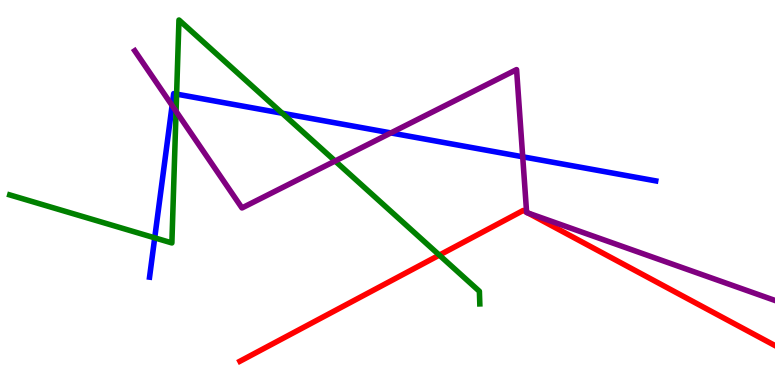[{'lines': ['blue', 'red'], 'intersections': []}, {'lines': ['green', 'red'], 'intersections': [{'x': 5.67, 'y': 3.37}]}, {'lines': ['purple', 'red'], 'intersections': [{'x': 6.79, 'y': 4.49}, {'x': 6.82, 'y': 4.47}]}, {'lines': ['blue', 'green'], 'intersections': [{'x': 2.0, 'y': 3.82}, {'x': 2.28, 'y': 7.56}, {'x': 3.64, 'y': 7.06}]}, {'lines': ['blue', 'purple'], 'intersections': [{'x': 2.22, 'y': 7.26}, {'x': 5.04, 'y': 6.55}, {'x': 6.74, 'y': 5.93}]}, {'lines': ['green', 'purple'], 'intersections': [{'x': 2.27, 'y': 7.11}, {'x': 4.32, 'y': 5.82}]}]